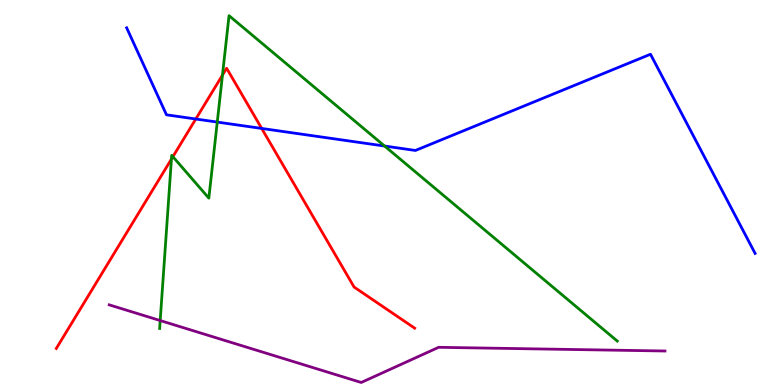[{'lines': ['blue', 'red'], 'intersections': [{'x': 2.53, 'y': 6.91}, {'x': 3.38, 'y': 6.66}]}, {'lines': ['green', 'red'], 'intersections': [{'x': 2.21, 'y': 5.87}, {'x': 2.23, 'y': 5.93}, {'x': 2.87, 'y': 8.05}]}, {'lines': ['purple', 'red'], 'intersections': []}, {'lines': ['blue', 'green'], 'intersections': [{'x': 2.8, 'y': 6.83}, {'x': 4.96, 'y': 6.21}]}, {'lines': ['blue', 'purple'], 'intersections': []}, {'lines': ['green', 'purple'], 'intersections': [{'x': 2.07, 'y': 1.67}]}]